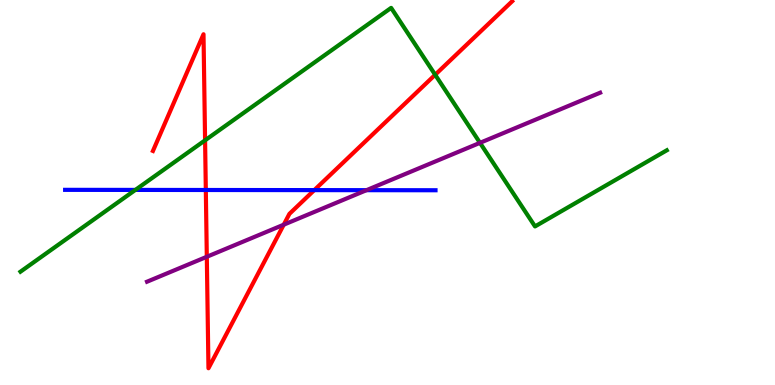[{'lines': ['blue', 'red'], 'intersections': [{'x': 2.66, 'y': 5.07}, {'x': 4.06, 'y': 5.06}]}, {'lines': ['green', 'red'], 'intersections': [{'x': 2.65, 'y': 6.36}, {'x': 5.62, 'y': 8.06}]}, {'lines': ['purple', 'red'], 'intersections': [{'x': 2.67, 'y': 3.33}, {'x': 3.66, 'y': 4.16}]}, {'lines': ['blue', 'green'], 'intersections': [{'x': 1.75, 'y': 5.07}]}, {'lines': ['blue', 'purple'], 'intersections': [{'x': 4.73, 'y': 5.06}]}, {'lines': ['green', 'purple'], 'intersections': [{'x': 6.19, 'y': 6.29}]}]